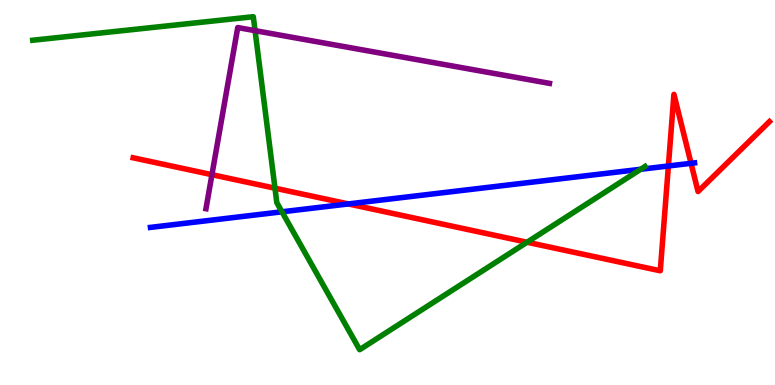[{'lines': ['blue', 'red'], 'intersections': [{'x': 4.49, 'y': 4.7}, {'x': 8.62, 'y': 5.69}, {'x': 8.92, 'y': 5.76}]}, {'lines': ['green', 'red'], 'intersections': [{'x': 3.55, 'y': 5.11}, {'x': 6.8, 'y': 3.71}]}, {'lines': ['purple', 'red'], 'intersections': [{'x': 2.73, 'y': 5.46}]}, {'lines': ['blue', 'green'], 'intersections': [{'x': 3.64, 'y': 4.5}, {'x': 8.27, 'y': 5.6}]}, {'lines': ['blue', 'purple'], 'intersections': []}, {'lines': ['green', 'purple'], 'intersections': [{'x': 3.29, 'y': 9.2}]}]